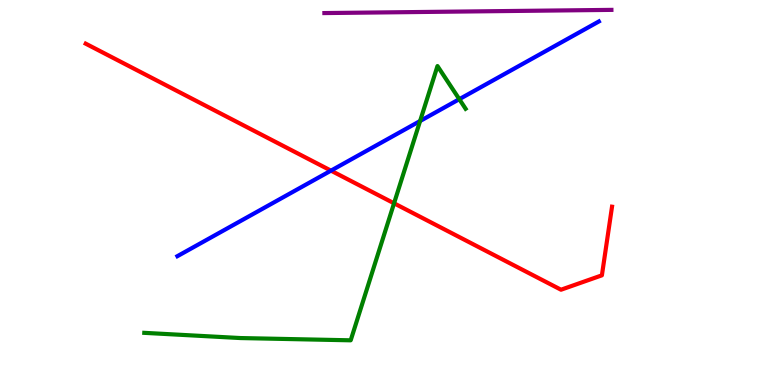[{'lines': ['blue', 'red'], 'intersections': [{'x': 4.27, 'y': 5.57}]}, {'lines': ['green', 'red'], 'intersections': [{'x': 5.08, 'y': 4.72}]}, {'lines': ['purple', 'red'], 'intersections': []}, {'lines': ['blue', 'green'], 'intersections': [{'x': 5.42, 'y': 6.86}, {'x': 5.93, 'y': 7.42}]}, {'lines': ['blue', 'purple'], 'intersections': []}, {'lines': ['green', 'purple'], 'intersections': []}]